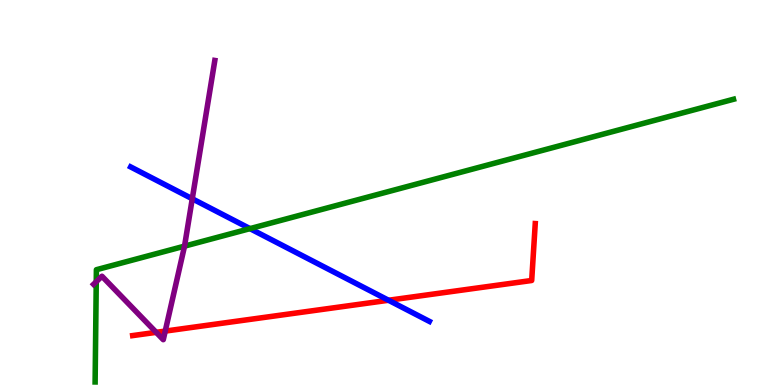[{'lines': ['blue', 'red'], 'intersections': [{'x': 5.01, 'y': 2.2}]}, {'lines': ['green', 'red'], 'intersections': []}, {'lines': ['purple', 'red'], 'intersections': [{'x': 2.02, 'y': 1.37}, {'x': 2.13, 'y': 1.4}]}, {'lines': ['blue', 'green'], 'intersections': [{'x': 3.23, 'y': 4.06}]}, {'lines': ['blue', 'purple'], 'intersections': [{'x': 2.48, 'y': 4.84}]}, {'lines': ['green', 'purple'], 'intersections': [{'x': 1.24, 'y': 2.68}, {'x': 2.38, 'y': 3.61}]}]